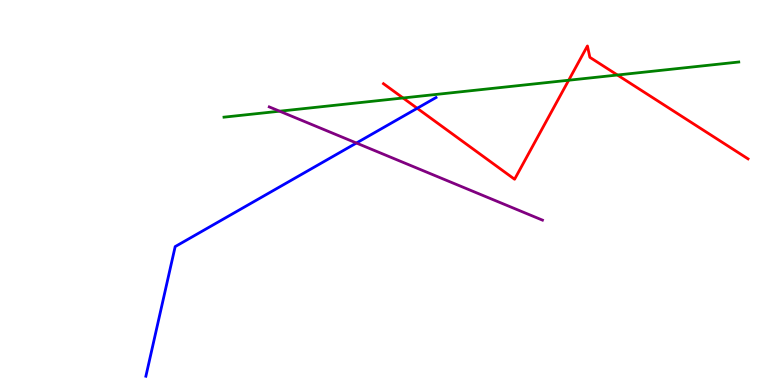[{'lines': ['blue', 'red'], 'intersections': [{'x': 5.38, 'y': 7.19}]}, {'lines': ['green', 'red'], 'intersections': [{'x': 5.2, 'y': 7.46}, {'x': 7.34, 'y': 7.92}, {'x': 7.97, 'y': 8.05}]}, {'lines': ['purple', 'red'], 'intersections': []}, {'lines': ['blue', 'green'], 'intersections': []}, {'lines': ['blue', 'purple'], 'intersections': [{'x': 4.6, 'y': 6.29}]}, {'lines': ['green', 'purple'], 'intersections': [{'x': 3.61, 'y': 7.11}]}]